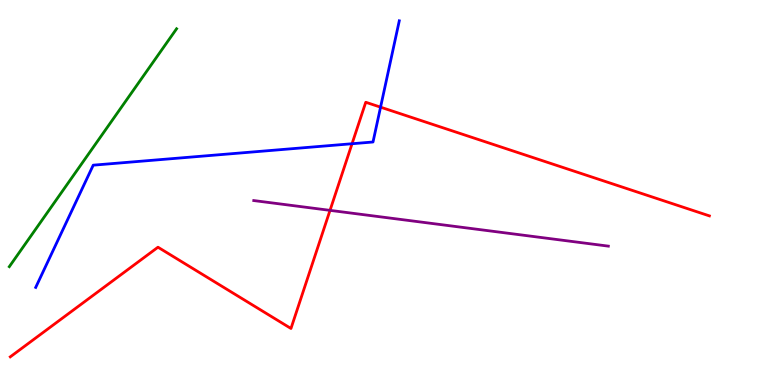[{'lines': ['blue', 'red'], 'intersections': [{'x': 4.54, 'y': 6.27}, {'x': 4.91, 'y': 7.22}]}, {'lines': ['green', 'red'], 'intersections': []}, {'lines': ['purple', 'red'], 'intersections': [{'x': 4.26, 'y': 4.54}]}, {'lines': ['blue', 'green'], 'intersections': []}, {'lines': ['blue', 'purple'], 'intersections': []}, {'lines': ['green', 'purple'], 'intersections': []}]